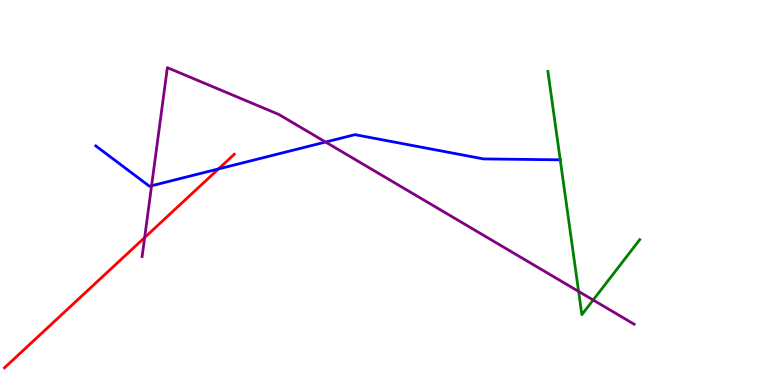[{'lines': ['blue', 'red'], 'intersections': [{'x': 2.82, 'y': 5.61}]}, {'lines': ['green', 'red'], 'intersections': []}, {'lines': ['purple', 'red'], 'intersections': [{'x': 1.87, 'y': 3.83}]}, {'lines': ['blue', 'green'], 'intersections': [{'x': 7.23, 'y': 5.85}]}, {'lines': ['blue', 'purple'], 'intersections': [{'x': 1.96, 'y': 5.18}, {'x': 4.2, 'y': 6.31}]}, {'lines': ['green', 'purple'], 'intersections': [{'x': 7.47, 'y': 2.43}, {'x': 7.65, 'y': 2.21}]}]